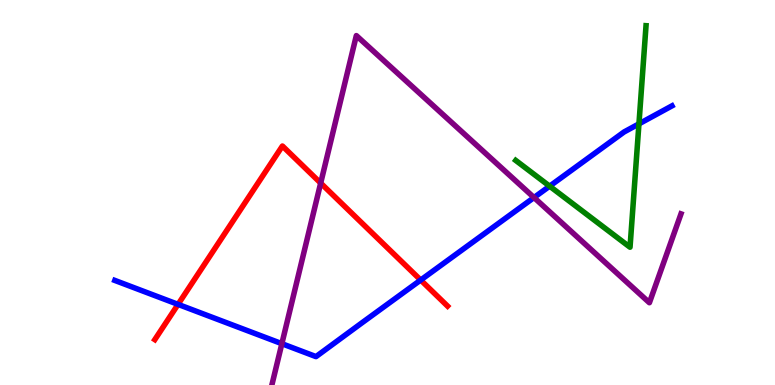[{'lines': ['blue', 'red'], 'intersections': [{'x': 2.3, 'y': 2.09}, {'x': 5.43, 'y': 2.73}]}, {'lines': ['green', 'red'], 'intersections': []}, {'lines': ['purple', 'red'], 'intersections': [{'x': 4.14, 'y': 5.24}]}, {'lines': ['blue', 'green'], 'intersections': [{'x': 7.09, 'y': 5.16}, {'x': 8.24, 'y': 6.78}]}, {'lines': ['blue', 'purple'], 'intersections': [{'x': 3.64, 'y': 1.07}, {'x': 6.89, 'y': 4.87}]}, {'lines': ['green', 'purple'], 'intersections': []}]